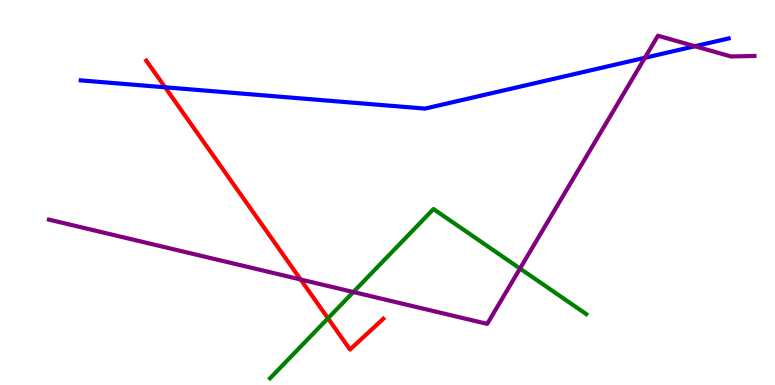[{'lines': ['blue', 'red'], 'intersections': [{'x': 2.13, 'y': 7.73}]}, {'lines': ['green', 'red'], 'intersections': [{'x': 4.23, 'y': 1.73}]}, {'lines': ['purple', 'red'], 'intersections': [{'x': 3.88, 'y': 2.74}]}, {'lines': ['blue', 'green'], 'intersections': []}, {'lines': ['blue', 'purple'], 'intersections': [{'x': 8.32, 'y': 8.5}, {'x': 8.97, 'y': 8.8}]}, {'lines': ['green', 'purple'], 'intersections': [{'x': 4.56, 'y': 2.41}, {'x': 6.71, 'y': 3.02}]}]